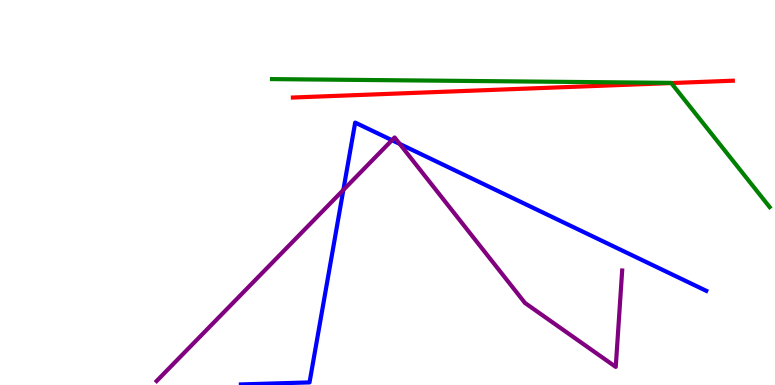[{'lines': ['blue', 'red'], 'intersections': []}, {'lines': ['green', 'red'], 'intersections': [{'x': 8.66, 'y': 7.84}]}, {'lines': ['purple', 'red'], 'intersections': []}, {'lines': ['blue', 'green'], 'intersections': []}, {'lines': ['blue', 'purple'], 'intersections': [{'x': 4.43, 'y': 5.07}, {'x': 5.06, 'y': 6.36}, {'x': 5.16, 'y': 6.26}]}, {'lines': ['green', 'purple'], 'intersections': []}]